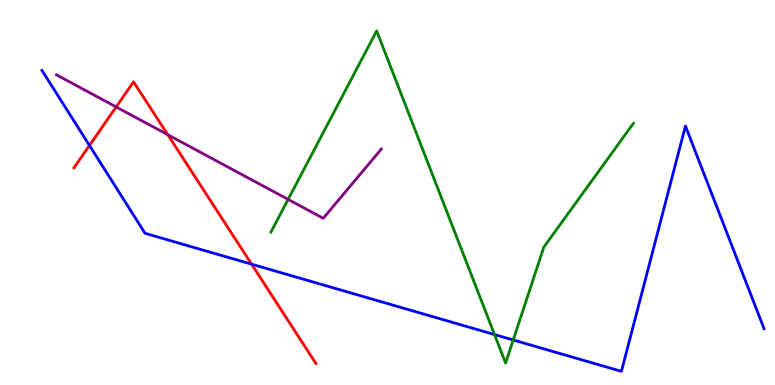[{'lines': ['blue', 'red'], 'intersections': [{'x': 1.15, 'y': 6.22}, {'x': 3.25, 'y': 3.14}]}, {'lines': ['green', 'red'], 'intersections': []}, {'lines': ['purple', 'red'], 'intersections': [{'x': 1.5, 'y': 7.22}, {'x': 2.16, 'y': 6.5}]}, {'lines': ['blue', 'green'], 'intersections': [{'x': 6.38, 'y': 1.31}, {'x': 6.62, 'y': 1.17}]}, {'lines': ['blue', 'purple'], 'intersections': []}, {'lines': ['green', 'purple'], 'intersections': [{'x': 3.72, 'y': 4.82}]}]